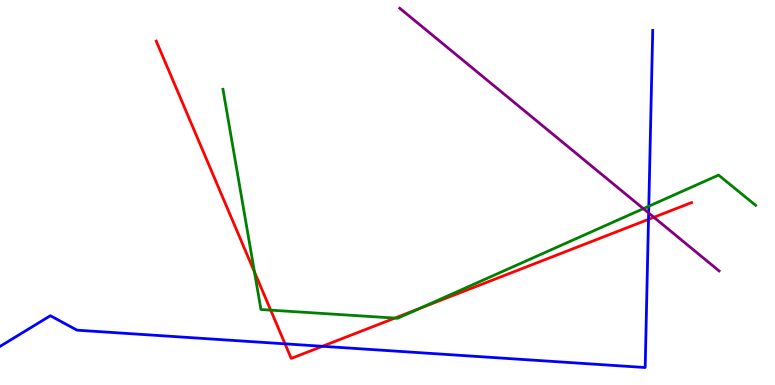[{'lines': ['blue', 'red'], 'intersections': [{'x': 3.68, 'y': 1.07}, {'x': 4.16, 'y': 1.01}, {'x': 8.37, 'y': 4.3}]}, {'lines': ['green', 'red'], 'intersections': [{'x': 3.28, 'y': 2.93}, {'x': 3.49, 'y': 1.94}, {'x': 5.1, 'y': 1.74}, {'x': 5.41, 'y': 1.99}]}, {'lines': ['purple', 'red'], 'intersections': [{'x': 8.44, 'y': 4.36}]}, {'lines': ['blue', 'green'], 'intersections': [{'x': 8.37, 'y': 4.64}]}, {'lines': ['blue', 'purple'], 'intersections': [{'x': 8.37, 'y': 4.47}]}, {'lines': ['green', 'purple'], 'intersections': [{'x': 8.3, 'y': 4.58}]}]